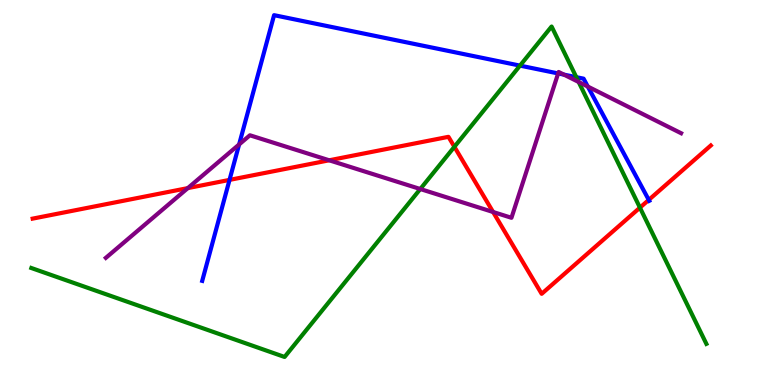[{'lines': ['blue', 'red'], 'intersections': [{'x': 2.96, 'y': 5.33}, {'x': 8.37, 'y': 4.81}]}, {'lines': ['green', 'red'], 'intersections': [{'x': 5.86, 'y': 6.19}, {'x': 8.26, 'y': 4.61}]}, {'lines': ['purple', 'red'], 'intersections': [{'x': 2.42, 'y': 5.11}, {'x': 4.25, 'y': 5.84}, {'x': 6.36, 'y': 4.49}]}, {'lines': ['blue', 'green'], 'intersections': [{'x': 6.71, 'y': 8.3}, {'x': 7.44, 'y': 8.0}]}, {'lines': ['blue', 'purple'], 'intersections': [{'x': 3.09, 'y': 6.25}, {'x': 7.2, 'y': 8.09}, {'x': 7.28, 'y': 8.06}, {'x': 7.58, 'y': 7.75}]}, {'lines': ['green', 'purple'], 'intersections': [{'x': 5.42, 'y': 5.09}, {'x': 7.47, 'y': 7.87}]}]